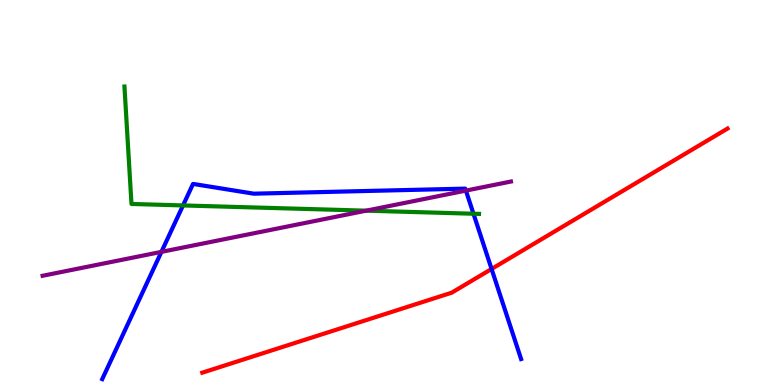[{'lines': ['blue', 'red'], 'intersections': [{'x': 6.34, 'y': 3.01}]}, {'lines': ['green', 'red'], 'intersections': []}, {'lines': ['purple', 'red'], 'intersections': []}, {'lines': ['blue', 'green'], 'intersections': [{'x': 2.36, 'y': 4.66}, {'x': 6.11, 'y': 4.45}]}, {'lines': ['blue', 'purple'], 'intersections': [{'x': 2.08, 'y': 3.46}, {'x': 6.01, 'y': 5.05}]}, {'lines': ['green', 'purple'], 'intersections': [{'x': 4.72, 'y': 4.53}]}]